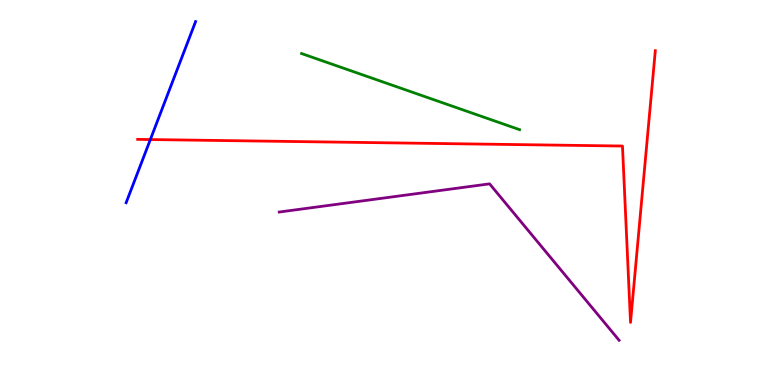[{'lines': ['blue', 'red'], 'intersections': [{'x': 1.94, 'y': 6.38}]}, {'lines': ['green', 'red'], 'intersections': []}, {'lines': ['purple', 'red'], 'intersections': []}, {'lines': ['blue', 'green'], 'intersections': []}, {'lines': ['blue', 'purple'], 'intersections': []}, {'lines': ['green', 'purple'], 'intersections': []}]